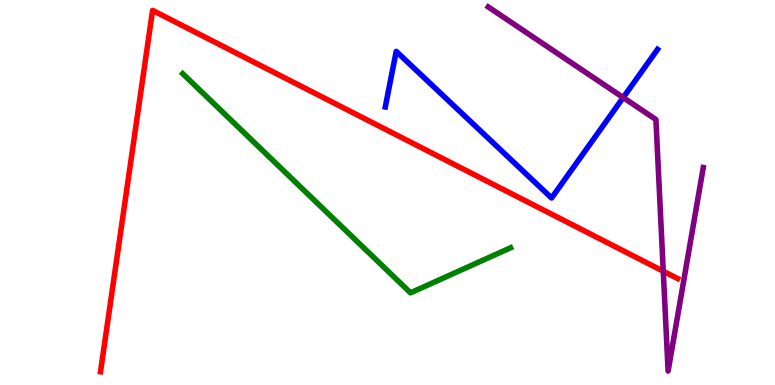[{'lines': ['blue', 'red'], 'intersections': []}, {'lines': ['green', 'red'], 'intersections': []}, {'lines': ['purple', 'red'], 'intersections': [{'x': 8.56, 'y': 2.96}]}, {'lines': ['blue', 'green'], 'intersections': []}, {'lines': ['blue', 'purple'], 'intersections': [{'x': 8.04, 'y': 7.47}]}, {'lines': ['green', 'purple'], 'intersections': []}]